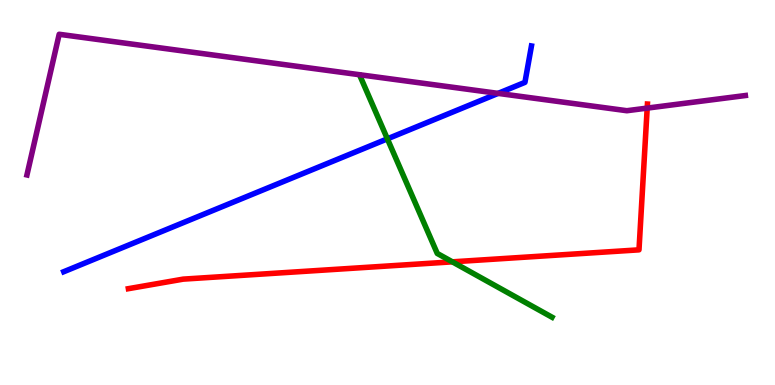[{'lines': ['blue', 'red'], 'intersections': []}, {'lines': ['green', 'red'], 'intersections': [{'x': 5.84, 'y': 3.2}]}, {'lines': ['purple', 'red'], 'intersections': [{'x': 8.35, 'y': 7.19}]}, {'lines': ['blue', 'green'], 'intersections': [{'x': 5.0, 'y': 6.39}]}, {'lines': ['blue', 'purple'], 'intersections': [{'x': 6.43, 'y': 7.57}]}, {'lines': ['green', 'purple'], 'intersections': []}]